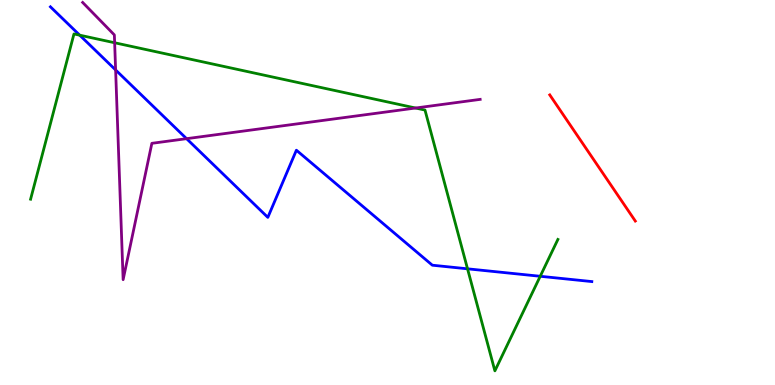[{'lines': ['blue', 'red'], 'intersections': []}, {'lines': ['green', 'red'], 'intersections': []}, {'lines': ['purple', 'red'], 'intersections': []}, {'lines': ['blue', 'green'], 'intersections': [{'x': 1.03, 'y': 9.09}, {'x': 6.03, 'y': 3.02}, {'x': 6.97, 'y': 2.82}]}, {'lines': ['blue', 'purple'], 'intersections': [{'x': 1.49, 'y': 8.18}, {'x': 2.41, 'y': 6.4}]}, {'lines': ['green', 'purple'], 'intersections': [{'x': 1.48, 'y': 8.89}, {'x': 5.36, 'y': 7.19}]}]